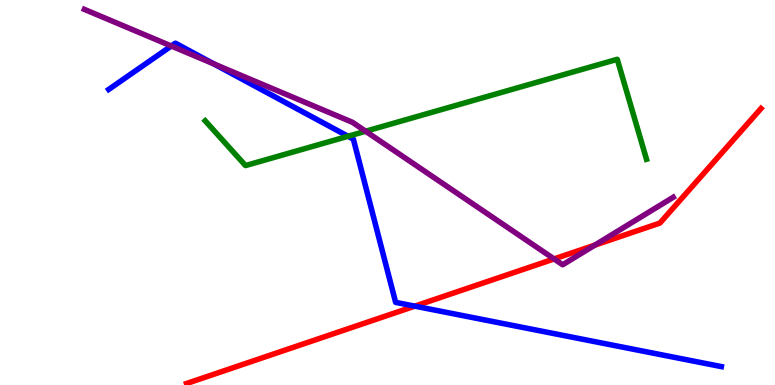[{'lines': ['blue', 'red'], 'intersections': [{'x': 5.35, 'y': 2.05}]}, {'lines': ['green', 'red'], 'intersections': []}, {'lines': ['purple', 'red'], 'intersections': [{'x': 7.15, 'y': 3.27}, {'x': 7.68, 'y': 3.63}]}, {'lines': ['blue', 'green'], 'intersections': [{'x': 4.49, 'y': 6.46}]}, {'lines': ['blue', 'purple'], 'intersections': [{'x': 2.21, 'y': 8.8}, {'x': 2.76, 'y': 8.34}]}, {'lines': ['green', 'purple'], 'intersections': [{'x': 4.72, 'y': 6.59}]}]